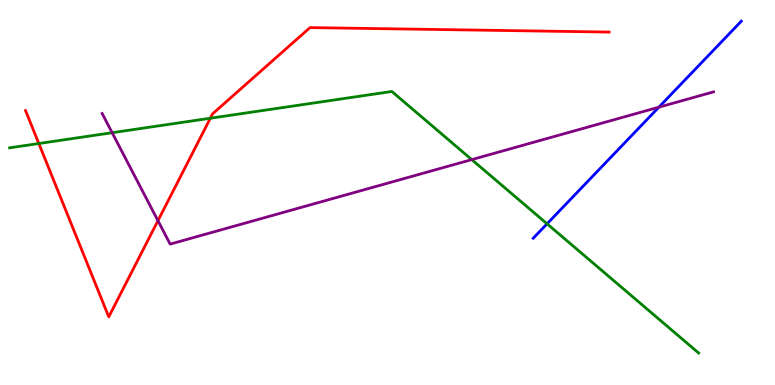[{'lines': ['blue', 'red'], 'intersections': []}, {'lines': ['green', 'red'], 'intersections': [{'x': 0.501, 'y': 6.27}, {'x': 2.71, 'y': 6.93}]}, {'lines': ['purple', 'red'], 'intersections': [{'x': 2.04, 'y': 4.27}]}, {'lines': ['blue', 'green'], 'intersections': [{'x': 7.06, 'y': 4.19}]}, {'lines': ['blue', 'purple'], 'intersections': [{'x': 8.5, 'y': 7.22}]}, {'lines': ['green', 'purple'], 'intersections': [{'x': 1.45, 'y': 6.55}, {'x': 6.09, 'y': 5.85}]}]